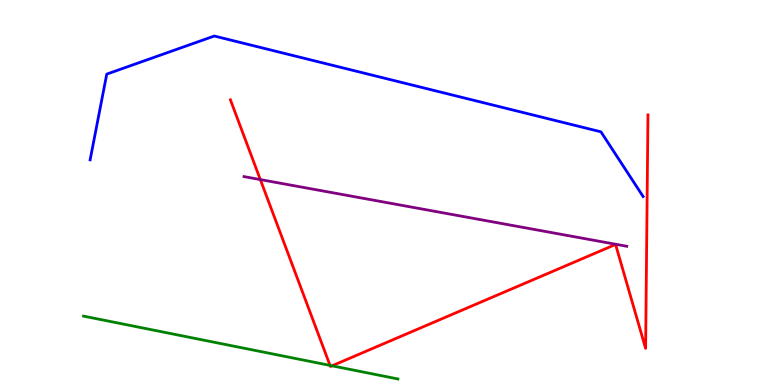[{'lines': ['blue', 'red'], 'intersections': []}, {'lines': ['green', 'red'], 'intersections': [{'x': 4.26, 'y': 0.509}, {'x': 4.28, 'y': 0.499}]}, {'lines': ['purple', 'red'], 'intersections': [{'x': 3.36, 'y': 5.34}]}, {'lines': ['blue', 'green'], 'intersections': []}, {'lines': ['blue', 'purple'], 'intersections': []}, {'lines': ['green', 'purple'], 'intersections': []}]